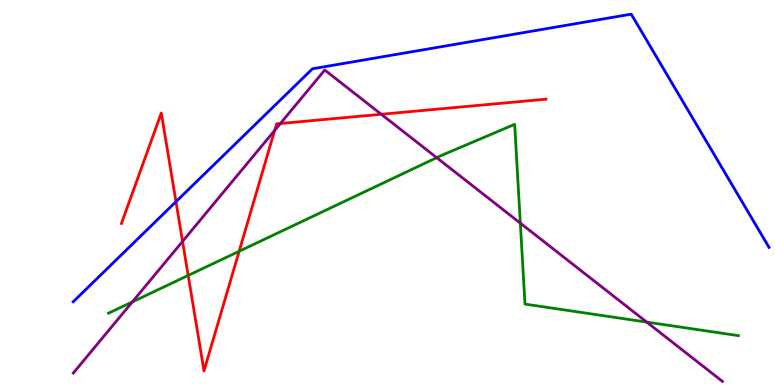[{'lines': ['blue', 'red'], 'intersections': [{'x': 2.27, 'y': 4.76}]}, {'lines': ['green', 'red'], 'intersections': [{'x': 2.43, 'y': 2.85}, {'x': 3.09, 'y': 3.47}]}, {'lines': ['purple', 'red'], 'intersections': [{'x': 2.36, 'y': 3.73}, {'x': 3.54, 'y': 6.61}, {'x': 3.62, 'y': 6.79}, {'x': 4.92, 'y': 7.03}]}, {'lines': ['blue', 'green'], 'intersections': []}, {'lines': ['blue', 'purple'], 'intersections': []}, {'lines': ['green', 'purple'], 'intersections': [{'x': 1.71, 'y': 2.16}, {'x': 5.63, 'y': 5.91}, {'x': 6.71, 'y': 4.2}, {'x': 8.34, 'y': 1.63}]}]